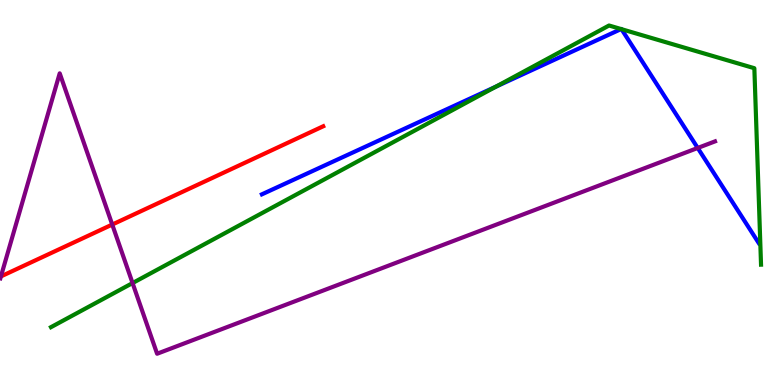[{'lines': ['blue', 'red'], 'intersections': []}, {'lines': ['green', 'red'], 'intersections': []}, {'lines': ['purple', 'red'], 'intersections': [{'x': 1.45, 'y': 4.17}]}, {'lines': ['blue', 'green'], 'intersections': [{'x': 6.4, 'y': 7.75}, {'x': 8.01, 'y': 9.25}, {'x': 8.02, 'y': 9.24}]}, {'lines': ['blue', 'purple'], 'intersections': [{'x': 9.0, 'y': 6.16}]}, {'lines': ['green', 'purple'], 'intersections': [{'x': 1.71, 'y': 2.65}]}]